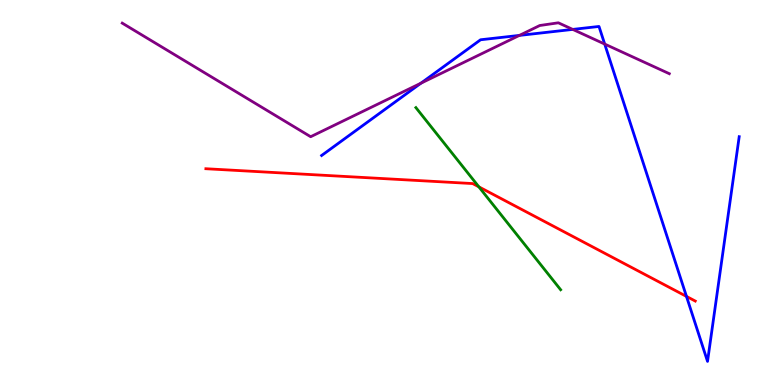[{'lines': ['blue', 'red'], 'intersections': [{'x': 8.86, 'y': 2.3}]}, {'lines': ['green', 'red'], 'intersections': [{'x': 6.18, 'y': 5.15}]}, {'lines': ['purple', 'red'], 'intersections': []}, {'lines': ['blue', 'green'], 'intersections': []}, {'lines': ['blue', 'purple'], 'intersections': [{'x': 5.43, 'y': 7.84}, {'x': 6.7, 'y': 9.08}, {'x': 7.39, 'y': 9.24}, {'x': 7.8, 'y': 8.86}]}, {'lines': ['green', 'purple'], 'intersections': []}]